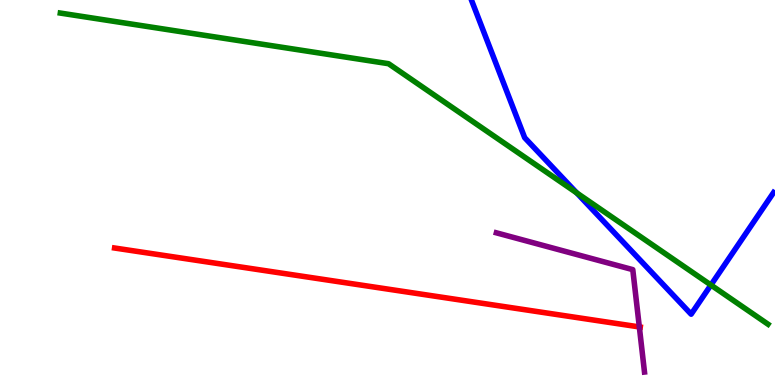[{'lines': ['blue', 'red'], 'intersections': []}, {'lines': ['green', 'red'], 'intersections': []}, {'lines': ['purple', 'red'], 'intersections': [{'x': 8.25, 'y': 1.51}]}, {'lines': ['blue', 'green'], 'intersections': [{'x': 7.44, 'y': 4.99}, {'x': 9.17, 'y': 2.6}]}, {'lines': ['blue', 'purple'], 'intersections': []}, {'lines': ['green', 'purple'], 'intersections': []}]